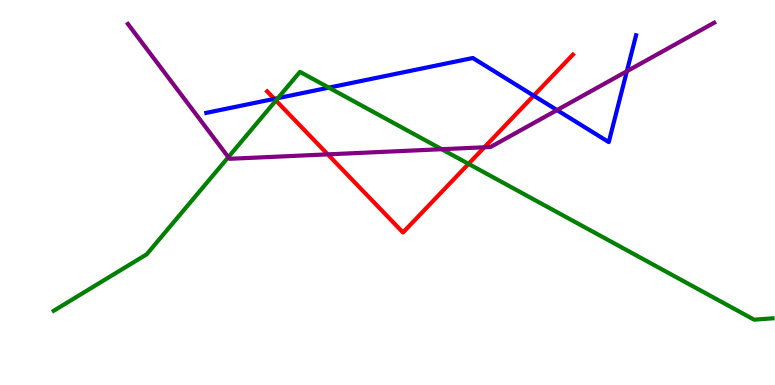[{'lines': ['blue', 'red'], 'intersections': [{'x': 3.54, 'y': 7.43}, {'x': 6.89, 'y': 7.52}]}, {'lines': ['green', 'red'], 'intersections': [{'x': 3.56, 'y': 7.39}, {'x': 6.05, 'y': 5.74}]}, {'lines': ['purple', 'red'], 'intersections': [{'x': 4.23, 'y': 5.99}, {'x': 6.25, 'y': 6.17}]}, {'lines': ['blue', 'green'], 'intersections': [{'x': 3.59, 'y': 7.45}, {'x': 4.24, 'y': 7.72}]}, {'lines': ['blue', 'purple'], 'intersections': [{'x': 7.19, 'y': 7.14}, {'x': 8.09, 'y': 8.15}]}, {'lines': ['green', 'purple'], 'intersections': [{'x': 2.95, 'y': 5.92}, {'x': 5.7, 'y': 6.12}]}]